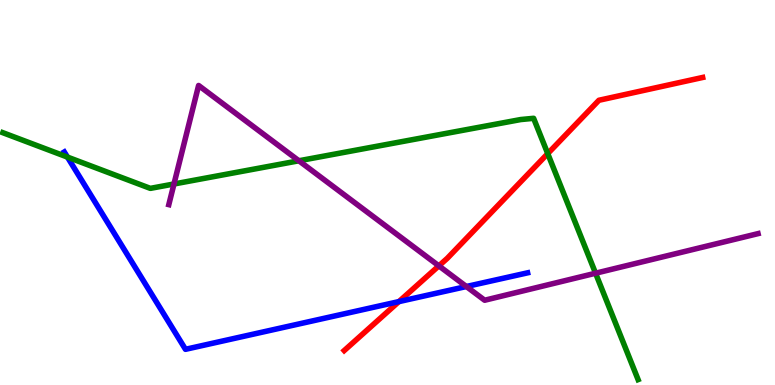[{'lines': ['blue', 'red'], 'intersections': [{'x': 5.15, 'y': 2.17}]}, {'lines': ['green', 'red'], 'intersections': [{'x': 7.07, 'y': 6.01}]}, {'lines': ['purple', 'red'], 'intersections': [{'x': 5.66, 'y': 3.09}]}, {'lines': ['blue', 'green'], 'intersections': [{'x': 0.87, 'y': 5.92}]}, {'lines': ['blue', 'purple'], 'intersections': [{'x': 6.02, 'y': 2.56}]}, {'lines': ['green', 'purple'], 'intersections': [{'x': 2.24, 'y': 5.22}, {'x': 3.86, 'y': 5.82}, {'x': 7.68, 'y': 2.9}]}]